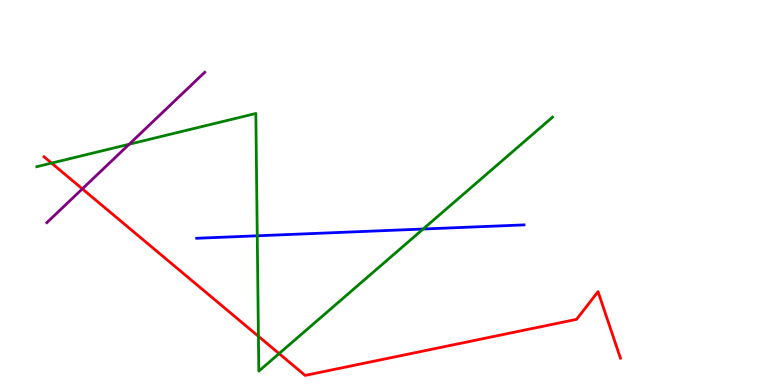[{'lines': ['blue', 'red'], 'intersections': []}, {'lines': ['green', 'red'], 'intersections': [{'x': 0.665, 'y': 5.76}, {'x': 3.33, 'y': 1.27}, {'x': 3.6, 'y': 0.816}]}, {'lines': ['purple', 'red'], 'intersections': [{'x': 1.06, 'y': 5.09}]}, {'lines': ['blue', 'green'], 'intersections': [{'x': 3.32, 'y': 3.88}, {'x': 5.46, 'y': 4.05}]}, {'lines': ['blue', 'purple'], 'intersections': []}, {'lines': ['green', 'purple'], 'intersections': [{'x': 1.67, 'y': 6.25}]}]